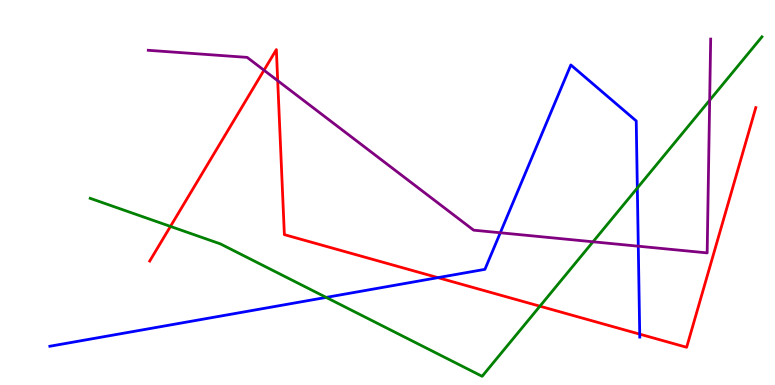[{'lines': ['blue', 'red'], 'intersections': [{'x': 5.65, 'y': 2.79}, {'x': 8.25, 'y': 1.32}]}, {'lines': ['green', 'red'], 'intersections': [{'x': 2.2, 'y': 4.12}, {'x': 6.97, 'y': 2.05}]}, {'lines': ['purple', 'red'], 'intersections': [{'x': 3.41, 'y': 8.18}, {'x': 3.58, 'y': 7.9}]}, {'lines': ['blue', 'green'], 'intersections': [{'x': 4.21, 'y': 2.28}, {'x': 8.22, 'y': 5.12}]}, {'lines': ['blue', 'purple'], 'intersections': [{'x': 6.46, 'y': 3.95}, {'x': 8.24, 'y': 3.61}]}, {'lines': ['green', 'purple'], 'intersections': [{'x': 7.65, 'y': 3.72}, {'x': 9.16, 'y': 7.4}]}]